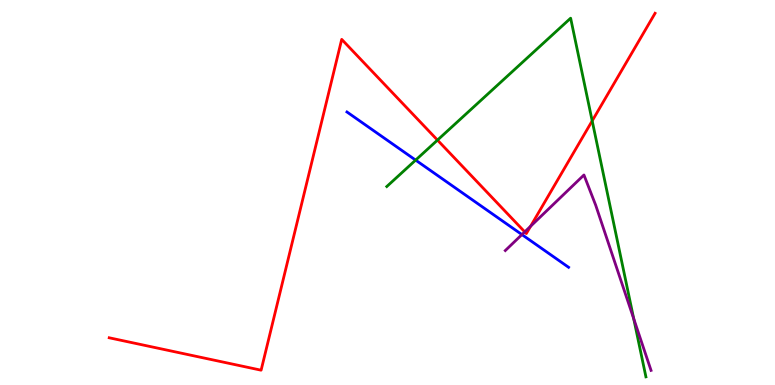[{'lines': ['blue', 'red'], 'intersections': []}, {'lines': ['green', 'red'], 'intersections': [{'x': 5.65, 'y': 6.36}, {'x': 7.64, 'y': 6.86}]}, {'lines': ['purple', 'red'], 'intersections': [{'x': 6.77, 'y': 3.98}, {'x': 6.85, 'y': 4.12}]}, {'lines': ['blue', 'green'], 'intersections': [{'x': 5.36, 'y': 5.84}]}, {'lines': ['blue', 'purple'], 'intersections': [{'x': 6.73, 'y': 3.91}]}, {'lines': ['green', 'purple'], 'intersections': [{'x': 8.18, 'y': 1.72}]}]